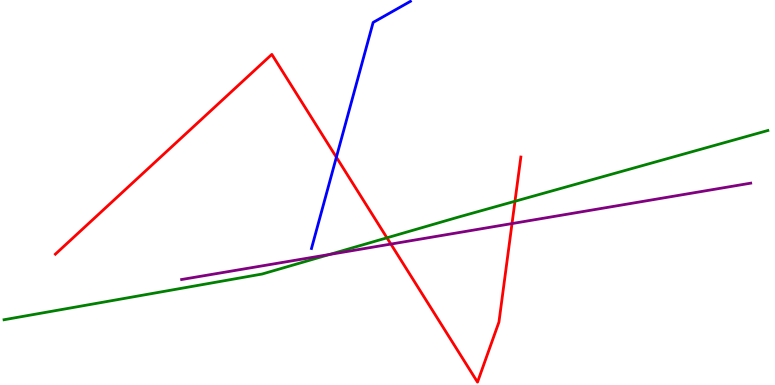[{'lines': ['blue', 'red'], 'intersections': [{'x': 4.34, 'y': 5.92}]}, {'lines': ['green', 'red'], 'intersections': [{'x': 4.99, 'y': 3.82}, {'x': 6.64, 'y': 4.77}]}, {'lines': ['purple', 'red'], 'intersections': [{'x': 5.04, 'y': 3.66}, {'x': 6.61, 'y': 4.19}]}, {'lines': ['blue', 'green'], 'intersections': []}, {'lines': ['blue', 'purple'], 'intersections': []}, {'lines': ['green', 'purple'], 'intersections': [{'x': 4.25, 'y': 3.39}]}]